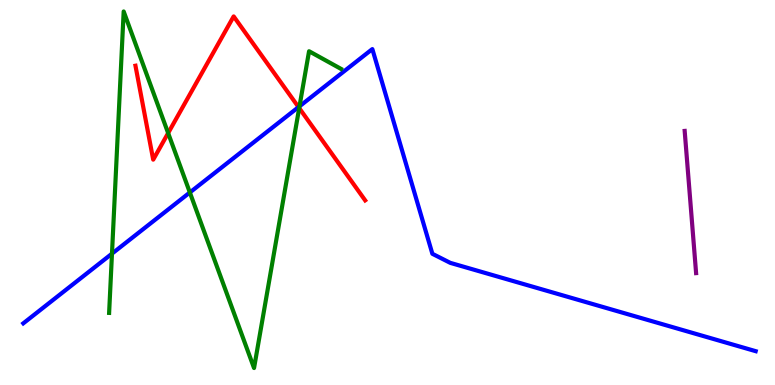[{'lines': ['blue', 'red'], 'intersections': [{'x': 3.85, 'y': 7.22}]}, {'lines': ['green', 'red'], 'intersections': [{'x': 2.17, 'y': 6.54}, {'x': 3.86, 'y': 7.19}]}, {'lines': ['purple', 'red'], 'intersections': []}, {'lines': ['blue', 'green'], 'intersections': [{'x': 1.44, 'y': 3.41}, {'x': 2.45, 'y': 5.0}, {'x': 3.86, 'y': 7.24}]}, {'lines': ['blue', 'purple'], 'intersections': []}, {'lines': ['green', 'purple'], 'intersections': []}]